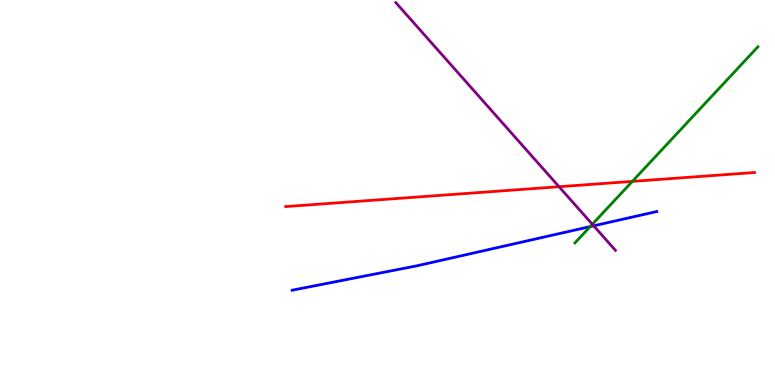[{'lines': ['blue', 'red'], 'intersections': []}, {'lines': ['green', 'red'], 'intersections': [{'x': 8.16, 'y': 5.29}]}, {'lines': ['purple', 'red'], 'intersections': [{'x': 7.21, 'y': 5.15}]}, {'lines': ['blue', 'green'], 'intersections': [{'x': 7.62, 'y': 4.11}]}, {'lines': ['blue', 'purple'], 'intersections': [{'x': 7.66, 'y': 4.13}]}, {'lines': ['green', 'purple'], 'intersections': [{'x': 7.64, 'y': 4.17}]}]